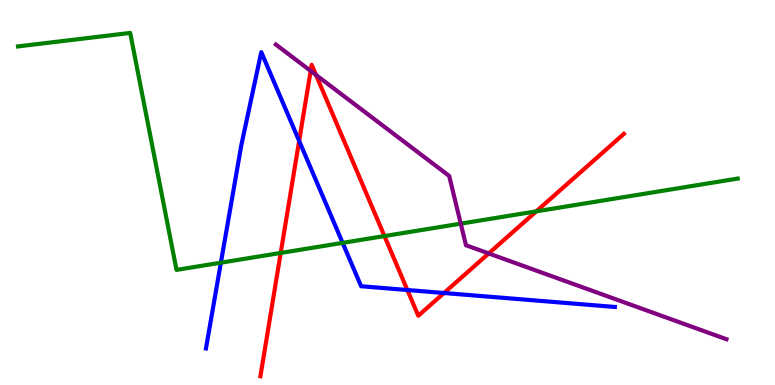[{'lines': ['blue', 'red'], 'intersections': [{'x': 3.86, 'y': 6.34}, {'x': 5.26, 'y': 2.47}, {'x': 5.73, 'y': 2.39}]}, {'lines': ['green', 'red'], 'intersections': [{'x': 3.62, 'y': 3.43}, {'x': 4.96, 'y': 3.87}, {'x': 6.92, 'y': 4.51}]}, {'lines': ['purple', 'red'], 'intersections': [{'x': 4.01, 'y': 8.16}, {'x': 4.08, 'y': 8.05}, {'x': 6.31, 'y': 3.42}]}, {'lines': ['blue', 'green'], 'intersections': [{'x': 2.85, 'y': 3.18}, {'x': 4.42, 'y': 3.69}]}, {'lines': ['blue', 'purple'], 'intersections': []}, {'lines': ['green', 'purple'], 'intersections': [{'x': 5.95, 'y': 4.19}]}]